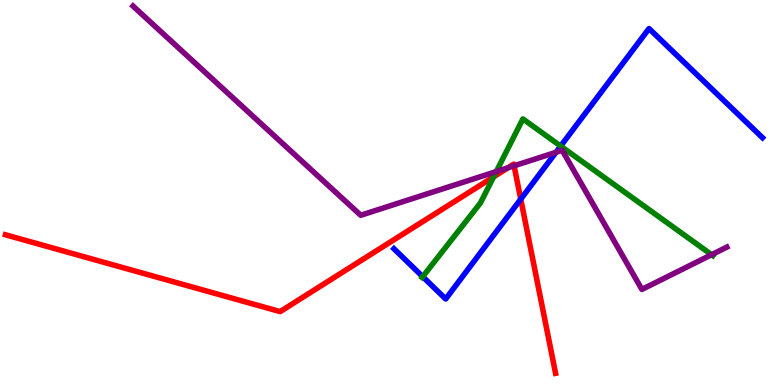[{'lines': ['blue', 'red'], 'intersections': [{'x': 6.72, 'y': 4.83}]}, {'lines': ['green', 'red'], 'intersections': [{'x': 6.37, 'y': 5.41}]}, {'lines': ['purple', 'red'], 'intersections': [{'x': 6.55, 'y': 5.64}, {'x': 6.63, 'y': 5.69}]}, {'lines': ['blue', 'green'], 'intersections': [{'x': 5.45, 'y': 2.81}, {'x': 7.23, 'y': 6.21}]}, {'lines': ['blue', 'purple'], 'intersections': [{'x': 7.17, 'y': 6.04}]}, {'lines': ['green', 'purple'], 'intersections': [{'x': 6.4, 'y': 5.54}, {'x': 9.18, 'y': 3.38}]}]